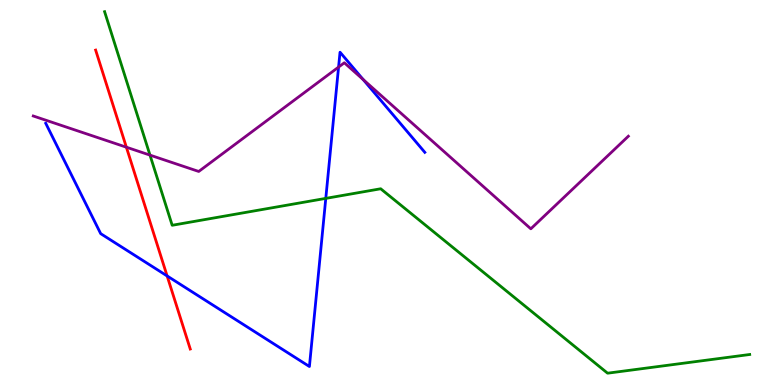[{'lines': ['blue', 'red'], 'intersections': [{'x': 2.16, 'y': 2.83}]}, {'lines': ['green', 'red'], 'intersections': []}, {'lines': ['purple', 'red'], 'intersections': [{'x': 1.63, 'y': 6.18}]}, {'lines': ['blue', 'green'], 'intersections': [{'x': 4.2, 'y': 4.85}]}, {'lines': ['blue', 'purple'], 'intersections': [{'x': 4.37, 'y': 8.26}, {'x': 4.69, 'y': 7.93}]}, {'lines': ['green', 'purple'], 'intersections': [{'x': 1.94, 'y': 5.97}]}]